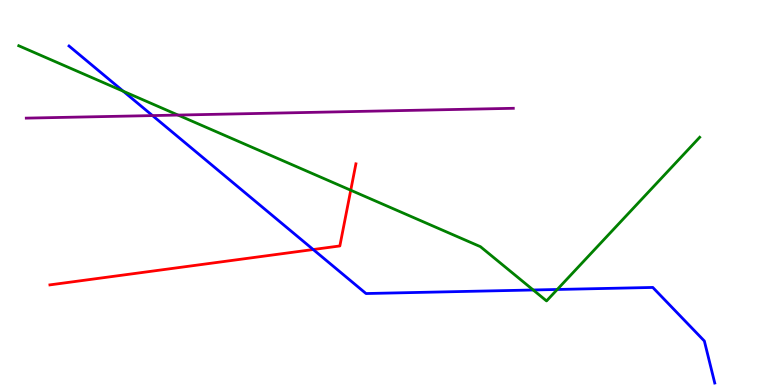[{'lines': ['blue', 'red'], 'intersections': [{'x': 4.04, 'y': 3.52}]}, {'lines': ['green', 'red'], 'intersections': [{'x': 4.53, 'y': 5.06}]}, {'lines': ['purple', 'red'], 'intersections': []}, {'lines': ['blue', 'green'], 'intersections': [{'x': 1.59, 'y': 7.63}, {'x': 6.88, 'y': 2.47}, {'x': 7.19, 'y': 2.48}]}, {'lines': ['blue', 'purple'], 'intersections': [{'x': 1.97, 'y': 7.0}]}, {'lines': ['green', 'purple'], 'intersections': [{'x': 2.3, 'y': 7.01}]}]